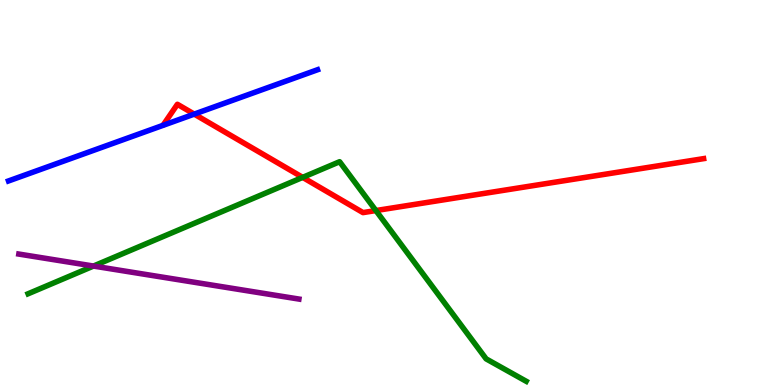[{'lines': ['blue', 'red'], 'intersections': [{'x': 2.51, 'y': 7.04}]}, {'lines': ['green', 'red'], 'intersections': [{'x': 3.91, 'y': 5.39}, {'x': 4.85, 'y': 4.53}]}, {'lines': ['purple', 'red'], 'intersections': []}, {'lines': ['blue', 'green'], 'intersections': []}, {'lines': ['blue', 'purple'], 'intersections': []}, {'lines': ['green', 'purple'], 'intersections': [{'x': 1.21, 'y': 3.09}]}]